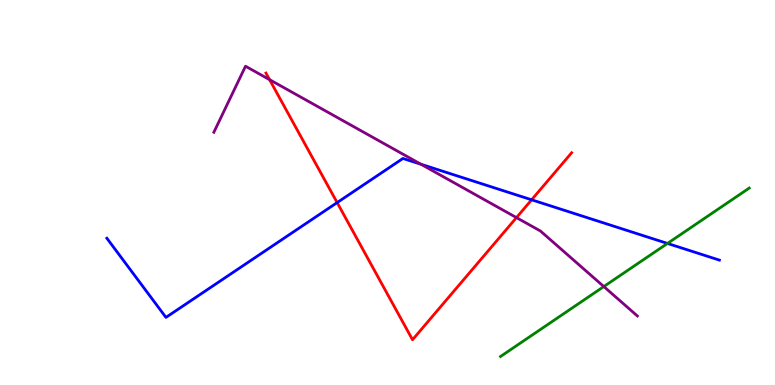[{'lines': ['blue', 'red'], 'intersections': [{'x': 4.35, 'y': 4.74}, {'x': 6.86, 'y': 4.81}]}, {'lines': ['green', 'red'], 'intersections': []}, {'lines': ['purple', 'red'], 'intersections': [{'x': 3.48, 'y': 7.93}, {'x': 6.66, 'y': 4.35}]}, {'lines': ['blue', 'green'], 'intersections': [{'x': 8.61, 'y': 3.68}]}, {'lines': ['blue', 'purple'], 'intersections': [{'x': 5.43, 'y': 5.73}]}, {'lines': ['green', 'purple'], 'intersections': [{'x': 7.79, 'y': 2.56}]}]